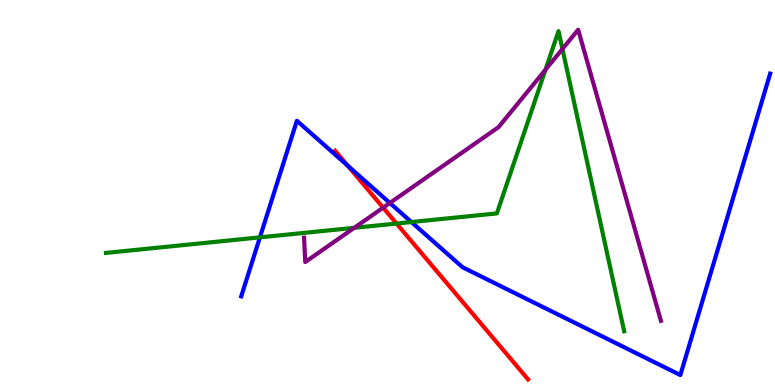[{'lines': ['blue', 'red'], 'intersections': [{'x': 4.49, 'y': 5.69}]}, {'lines': ['green', 'red'], 'intersections': [{'x': 5.12, 'y': 4.19}]}, {'lines': ['purple', 'red'], 'intersections': [{'x': 4.94, 'y': 4.61}]}, {'lines': ['blue', 'green'], 'intersections': [{'x': 3.35, 'y': 3.84}, {'x': 5.31, 'y': 4.23}]}, {'lines': ['blue', 'purple'], 'intersections': [{'x': 5.03, 'y': 4.73}]}, {'lines': ['green', 'purple'], 'intersections': [{'x': 4.57, 'y': 4.08}, {'x': 7.04, 'y': 8.19}, {'x': 7.26, 'y': 8.73}]}]